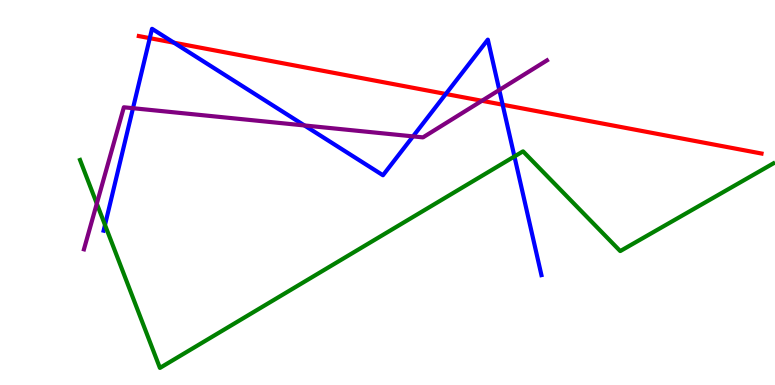[{'lines': ['blue', 'red'], 'intersections': [{'x': 1.93, 'y': 9.01}, {'x': 2.24, 'y': 8.89}, {'x': 5.75, 'y': 7.56}, {'x': 6.49, 'y': 7.28}]}, {'lines': ['green', 'red'], 'intersections': []}, {'lines': ['purple', 'red'], 'intersections': [{'x': 6.22, 'y': 7.38}]}, {'lines': ['blue', 'green'], 'intersections': [{'x': 1.35, 'y': 4.16}, {'x': 6.64, 'y': 5.94}]}, {'lines': ['blue', 'purple'], 'intersections': [{'x': 1.72, 'y': 7.19}, {'x': 3.93, 'y': 6.74}, {'x': 5.33, 'y': 6.46}, {'x': 6.44, 'y': 7.66}]}, {'lines': ['green', 'purple'], 'intersections': [{'x': 1.25, 'y': 4.71}]}]